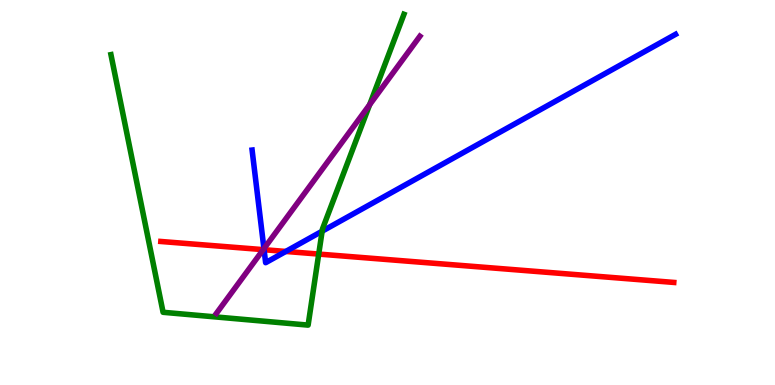[{'lines': ['blue', 'red'], 'intersections': [{'x': 3.41, 'y': 3.51}, {'x': 3.69, 'y': 3.47}]}, {'lines': ['green', 'red'], 'intersections': [{'x': 4.11, 'y': 3.4}]}, {'lines': ['purple', 'red'], 'intersections': [{'x': 3.4, 'y': 3.52}]}, {'lines': ['blue', 'green'], 'intersections': [{'x': 4.16, 'y': 3.99}]}, {'lines': ['blue', 'purple'], 'intersections': [{'x': 3.41, 'y': 3.54}]}, {'lines': ['green', 'purple'], 'intersections': [{'x': 4.77, 'y': 7.28}]}]